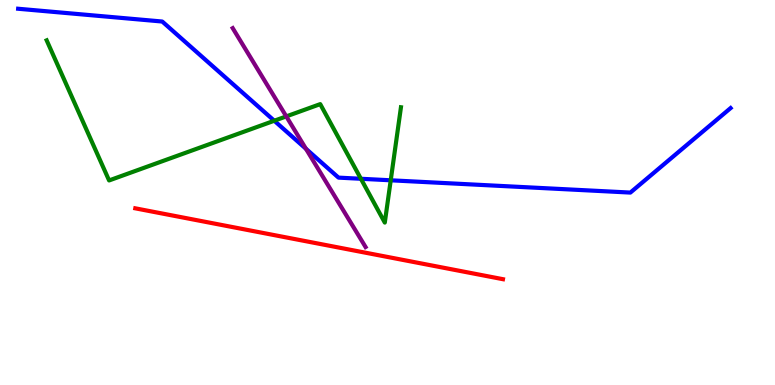[{'lines': ['blue', 'red'], 'intersections': []}, {'lines': ['green', 'red'], 'intersections': []}, {'lines': ['purple', 'red'], 'intersections': []}, {'lines': ['blue', 'green'], 'intersections': [{'x': 3.54, 'y': 6.86}, {'x': 4.66, 'y': 5.36}, {'x': 5.04, 'y': 5.32}]}, {'lines': ['blue', 'purple'], 'intersections': [{'x': 3.95, 'y': 6.14}]}, {'lines': ['green', 'purple'], 'intersections': [{'x': 3.69, 'y': 6.98}]}]